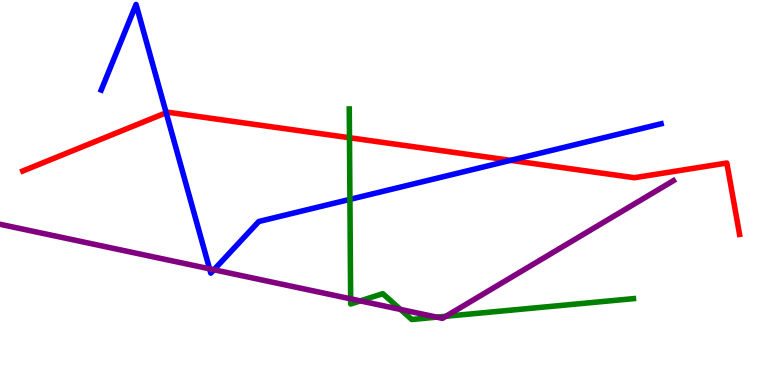[{'lines': ['blue', 'red'], 'intersections': [{'x': 2.14, 'y': 7.07}, {'x': 6.59, 'y': 5.84}]}, {'lines': ['green', 'red'], 'intersections': [{'x': 4.51, 'y': 6.42}]}, {'lines': ['purple', 'red'], 'intersections': []}, {'lines': ['blue', 'green'], 'intersections': [{'x': 4.52, 'y': 4.82}]}, {'lines': ['blue', 'purple'], 'intersections': [{'x': 2.7, 'y': 3.02}, {'x': 2.76, 'y': 2.99}]}, {'lines': ['green', 'purple'], 'intersections': [{'x': 4.52, 'y': 2.24}, {'x': 4.65, 'y': 2.18}, {'x': 5.17, 'y': 1.96}, {'x': 5.64, 'y': 1.76}, {'x': 5.75, 'y': 1.78}]}]